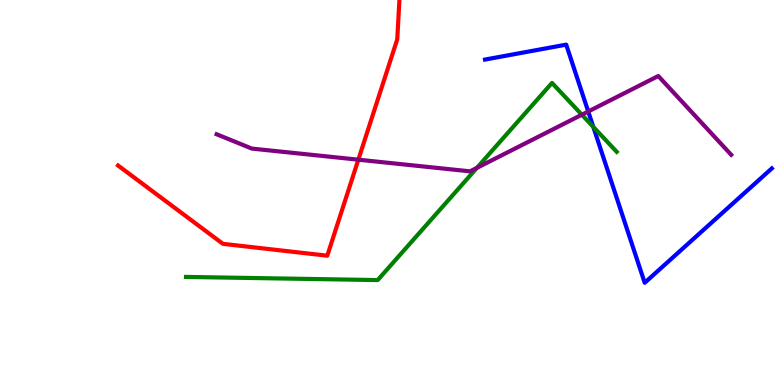[{'lines': ['blue', 'red'], 'intersections': []}, {'lines': ['green', 'red'], 'intersections': []}, {'lines': ['purple', 'red'], 'intersections': [{'x': 4.62, 'y': 5.85}]}, {'lines': ['blue', 'green'], 'intersections': [{'x': 7.66, 'y': 6.7}]}, {'lines': ['blue', 'purple'], 'intersections': [{'x': 7.59, 'y': 7.1}]}, {'lines': ['green', 'purple'], 'intersections': [{'x': 6.15, 'y': 5.64}, {'x': 7.51, 'y': 7.02}]}]